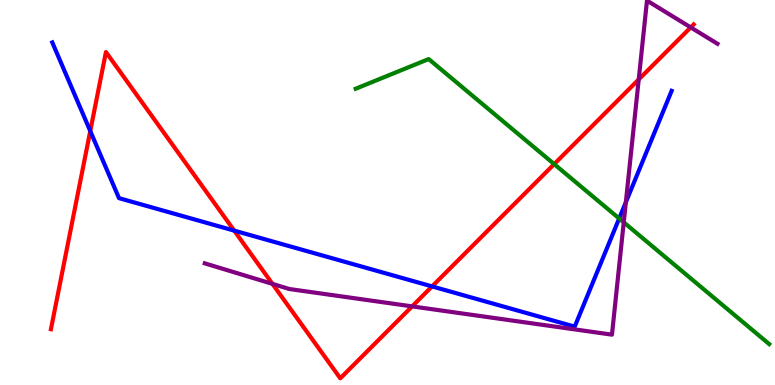[{'lines': ['blue', 'red'], 'intersections': [{'x': 1.16, 'y': 6.6}, {'x': 3.02, 'y': 4.01}, {'x': 5.57, 'y': 2.56}]}, {'lines': ['green', 'red'], 'intersections': [{'x': 7.15, 'y': 5.74}]}, {'lines': ['purple', 'red'], 'intersections': [{'x': 3.52, 'y': 2.63}, {'x': 5.32, 'y': 2.04}, {'x': 8.24, 'y': 7.94}, {'x': 8.91, 'y': 9.29}]}, {'lines': ['blue', 'green'], 'intersections': [{'x': 7.99, 'y': 4.32}]}, {'lines': ['blue', 'purple'], 'intersections': [{'x': 8.08, 'y': 4.75}]}, {'lines': ['green', 'purple'], 'intersections': [{'x': 8.05, 'y': 4.23}]}]